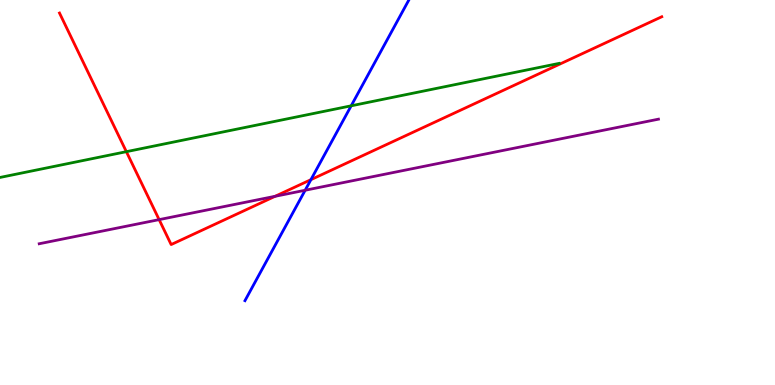[{'lines': ['blue', 'red'], 'intersections': [{'x': 4.01, 'y': 5.33}]}, {'lines': ['green', 'red'], 'intersections': [{'x': 1.63, 'y': 6.06}]}, {'lines': ['purple', 'red'], 'intersections': [{'x': 2.05, 'y': 4.3}, {'x': 3.55, 'y': 4.9}]}, {'lines': ['blue', 'green'], 'intersections': [{'x': 4.53, 'y': 7.25}]}, {'lines': ['blue', 'purple'], 'intersections': [{'x': 3.94, 'y': 5.06}]}, {'lines': ['green', 'purple'], 'intersections': []}]